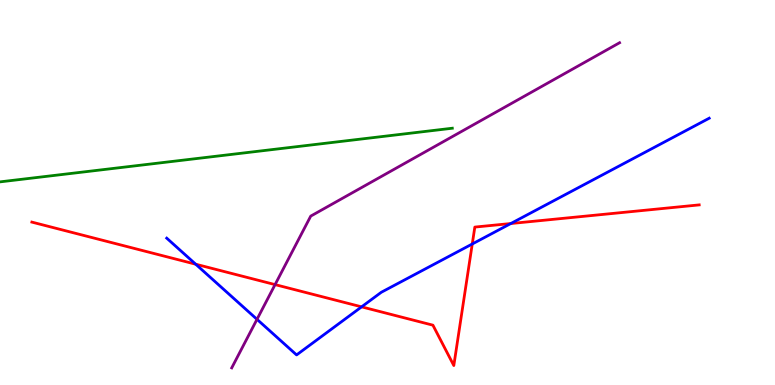[{'lines': ['blue', 'red'], 'intersections': [{'x': 2.53, 'y': 3.14}, {'x': 4.67, 'y': 2.03}, {'x': 6.09, 'y': 3.66}, {'x': 6.59, 'y': 4.19}]}, {'lines': ['green', 'red'], 'intersections': []}, {'lines': ['purple', 'red'], 'intersections': [{'x': 3.55, 'y': 2.61}]}, {'lines': ['blue', 'green'], 'intersections': []}, {'lines': ['blue', 'purple'], 'intersections': [{'x': 3.32, 'y': 1.71}]}, {'lines': ['green', 'purple'], 'intersections': []}]